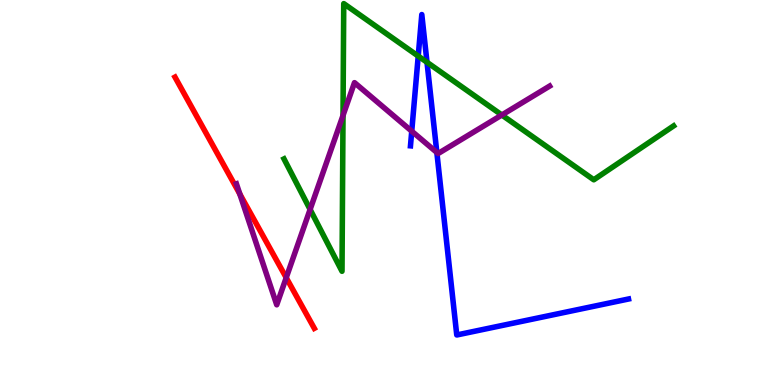[{'lines': ['blue', 'red'], 'intersections': []}, {'lines': ['green', 'red'], 'intersections': []}, {'lines': ['purple', 'red'], 'intersections': [{'x': 3.09, 'y': 4.96}, {'x': 3.69, 'y': 2.79}]}, {'lines': ['blue', 'green'], 'intersections': [{'x': 5.4, 'y': 8.54}, {'x': 5.51, 'y': 8.38}]}, {'lines': ['blue', 'purple'], 'intersections': [{'x': 5.31, 'y': 6.59}, {'x': 5.64, 'y': 6.04}]}, {'lines': ['green', 'purple'], 'intersections': [{'x': 4.0, 'y': 4.56}, {'x': 4.43, 'y': 7.0}, {'x': 6.48, 'y': 7.01}]}]